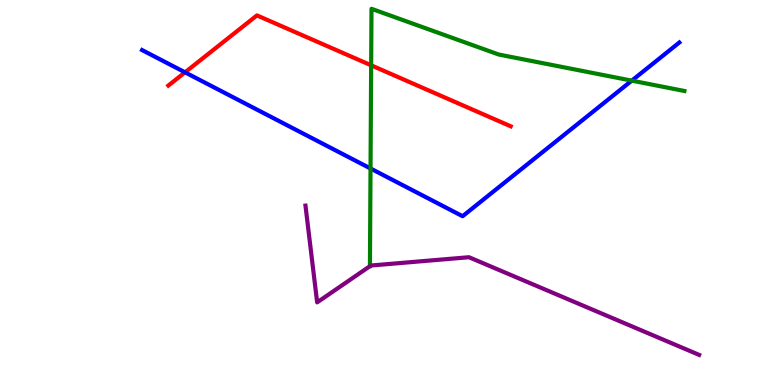[{'lines': ['blue', 'red'], 'intersections': [{'x': 2.39, 'y': 8.12}]}, {'lines': ['green', 'red'], 'intersections': [{'x': 4.79, 'y': 8.3}]}, {'lines': ['purple', 'red'], 'intersections': []}, {'lines': ['blue', 'green'], 'intersections': [{'x': 4.78, 'y': 5.62}, {'x': 8.15, 'y': 7.91}]}, {'lines': ['blue', 'purple'], 'intersections': []}, {'lines': ['green', 'purple'], 'intersections': []}]